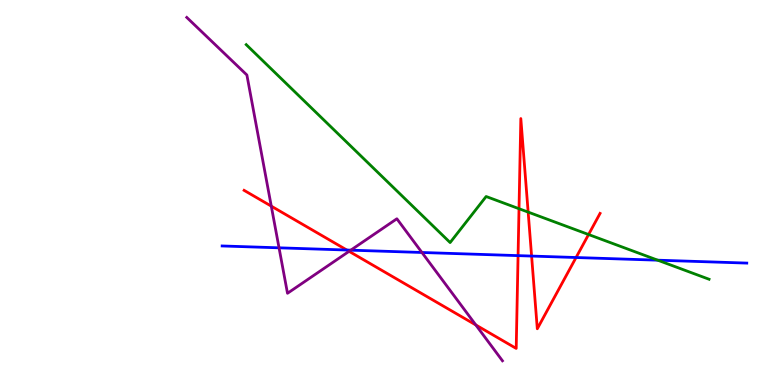[{'lines': ['blue', 'red'], 'intersections': [{'x': 4.48, 'y': 3.51}, {'x': 6.68, 'y': 3.36}, {'x': 6.86, 'y': 3.35}, {'x': 7.43, 'y': 3.31}]}, {'lines': ['green', 'red'], 'intersections': [{'x': 6.7, 'y': 4.58}, {'x': 6.81, 'y': 4.49}, {'x': 7.59, 'y': 3.91}]}, {'lines': ['purple', 'red'], 'intersections': [{'x': 3.5, 'y': 4.65}, {'x': 4.5, 'y': 3.47}, {'x': 6.14, 'y': 1.56}]}, {'lines': ['blue', 'green'], 'intersections': [{'x': 8.49, 'y': 3.24}]}, {'lines': ['blue', 'purple'], 'intersections': [{'x': 3.6, 'y': 3.56}, {'x': 4.53, 'y': 3.5}, {'x': 5.44, 'y': 3.44}]}, {'lines': ['green', 'purple'], 'intersections': []}]